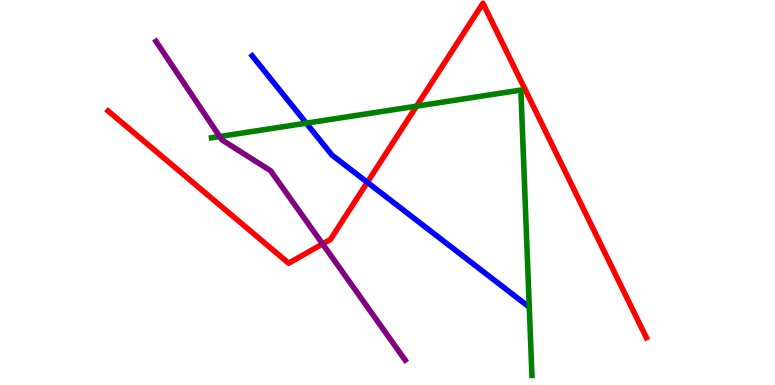[{'lines': ['blue', 'red'], 'intersections': [{'x': 4.74, 'y': 5.26}]}, {'lines': ['green', 'red'], 'intersections': [{'x': 5.37, 'y': 7.24}]}, {'lines': ['purple', 'red'], 'intersections': [{'x': 4.16, 'y': 3.66}]}, {'lines': ['blue', 'green'], 'intersections': [{'x': 3.95, 'y': 6.8}]}, {'lines': ['blue', 'purple'], 'intersections': []}, {'lines': ['green', 'purple'], 'intersections': [{'x': 2.83, 'y': 6.45}]}]